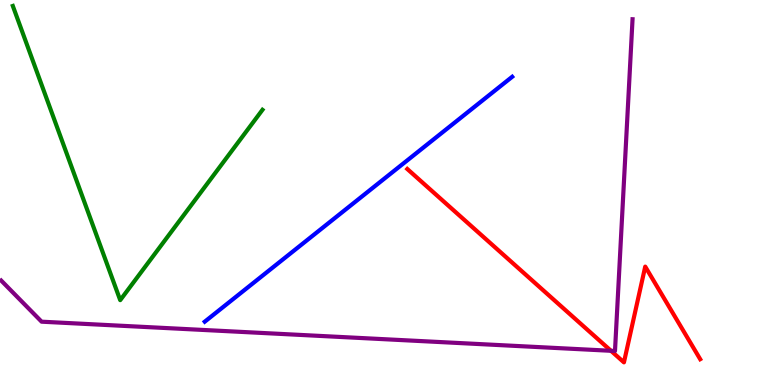[{'lines': ['blue', 'red'], 'intersections': []}, {'lines': ['green', 'red'], 'intersections': []}, {'lines': ['purple', 'red'], 'intersections': [{'x': 7.88, 'y': 0.888}]}, {'lines': ['blue', 'green'], 'intersections': []}, {'lines': ['blue', 'purple'], 'intersections': []}, {'lines': ['green', 'purple'], 'intersections': []}]